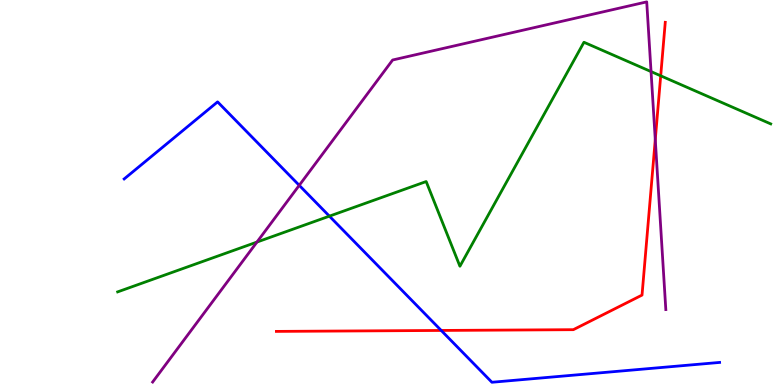[{'lines': ['blue', 'red'], 'intersections': [{'x': 5.69, 'y': 1.42}]}, {'lines': ['green', 'red'], 'intersections': [{'x': 8.53, 'y': 8.03}]}, {'lines': ['purple', 'red'], 'intersections': [{'x': 8.46, 'y': 6.37}]}, {'lines': ['blue', 'green'], 'intersections': [{'x': 4.25, 'y': 4.39}]}, {'lines': ['blue', 'purple'], 'intersections': [{'x': 3.86, 'y': 5.19}]}, {'lines': ['green', 'purple'], 'intersections': [{'x': 3.32, 'y': 3.71}, {'x': 8.4, 'y': 8.14}]}]